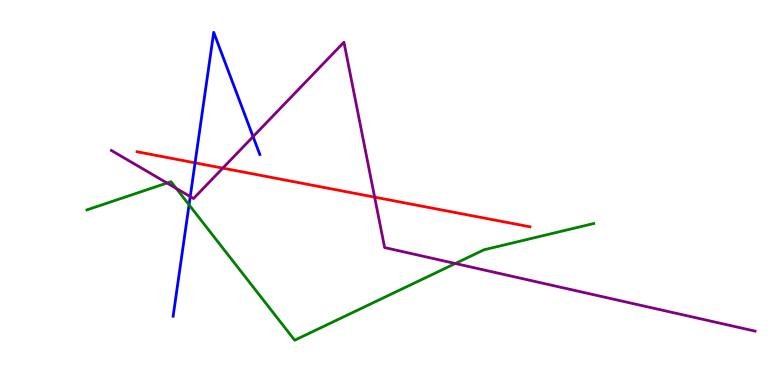[{'lines': ['blue', 'red'], 'intersections': [{'x': 2.52, 'y': 5.77}]}, {'lines': ['green', 'red'], 'intersections': []}, {'lines': ['purple', 'red'], 'intersections': [{'x': 2.87, 'y': 5.63}, {'x': 4.83, 'y': 4.88}]}, {'lines': ['blue', 'green'], 'intersections': [{'x': 2.44, 'y': 4.68}]}, {'lines': ['blue', 'purple'], 'intersections': [{'x': 2.45, 'y': 4.89}, {'x': 3.27, 'y': 6.45}]}, {'lines': ['green', 'purple'], 'intersections': [{'x': 2.16, 'y': 5.25}, {'x': 2.27, 'y': 5.11}, {'x': 5.88, 'y': 3.16}]}]